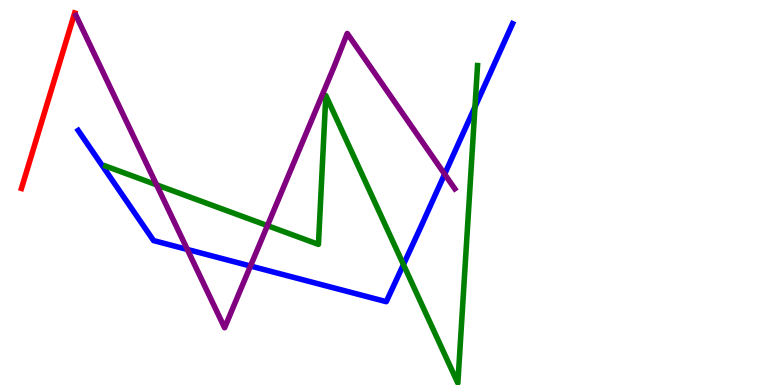[{'lines': ['blue', 'red'], 'intersections': []}, {'lines': ['green', 'red'], 'intersections': []}, {'lines': ['purple', 'red'], 'intersections': []}, {'lines': ['blue', 'green'], 'intersections': [{'x': 5.21, 'y': 3.13}, {'x': 6.13, 'y': 7.22}]}, {'lines': ['blue', 'purple'], 'intersections': [{'x': 2.42, 'y': 3.52}, {'x': 3.23, 'y': 3.09}, {'x': 5.74, 'y': 5.48}]}, {'lines': ['green', 'purple'], 'intersections': [{'x': 2.02, 'y': 5.2}, {'x': 3.45, 'y': 4.14}]}]